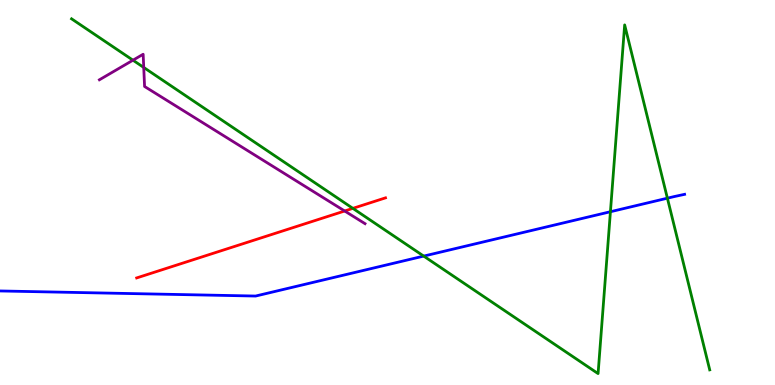[{'lines': ['blue', 'red'], 'intersections': []}, {'lines': ['green', 'red'], 'intersections': [{'x': 4.55, 'y': 4.59}]}, {'lines': ['purple', 'red'], 'intersections': [{'x': 4.45, 'y': 4.52}]}, {'lines': ['blue', 'green'], 'intersections': [{'x': 5.47, 'y': 3.35}, {'x': 7.88, 'y': 4.5}, {'x': 8.61, 'y': 4.85}]}, {'lines': ['blue', 'purple'], 'intersections': []}, {'lines': ['green', 'purple'], 'intersections': [{'x': 1.72, 'y': 8.44}, {'x': 1.85, 'y': 8.25}]}]